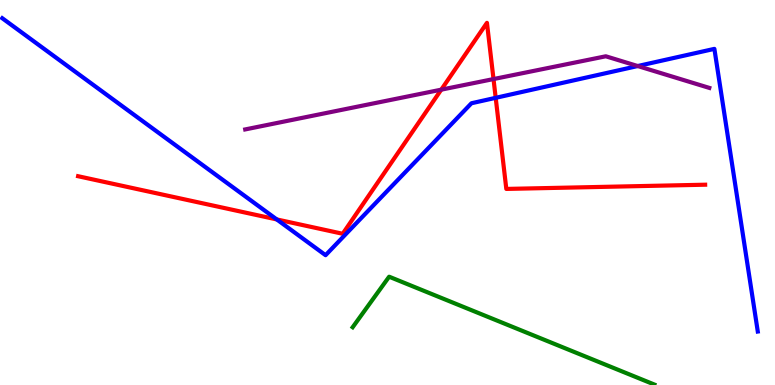[{'lines': ['blue', 'red'], 'intersections': [{'x': 3.57, 'y': 4.3}, {'x': 6.4, 'y': 7.46}]}, {'lines': ['green', 'red'], 'intersections': []}, {'lines': ['purple', 'red'], 'intersections': [{'x': 5.69, 'y': 7.67}, {'x': 6.37, 'y': 7.95}]}, {'lines': ['blue', 'green'], 'intersections': []}, {'lines': ['blue', 'purple'], 'intersections': [{'x': 8.23, 'y': 8.28}]}, {'lines': ['green', 'purple'], 'intersections': []}]